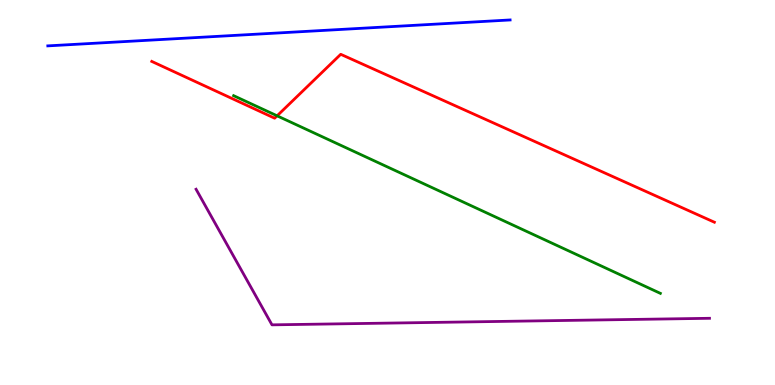[{'lines': ['blue', 'red'], 'intersections': []}, {'lines': ['green', 'red'], 'intersections': [{'x': 3.58, 'y': 6.99}]}, {'lines': ['purple', 'red'], 'intersections': []}, {'lines': ['blue', 'green'], 'intersections': []}, {'lines': ['blue', 'purple'], 'intersections': []}, {'lines': ['green', 'purple'], 'intersections': []}]